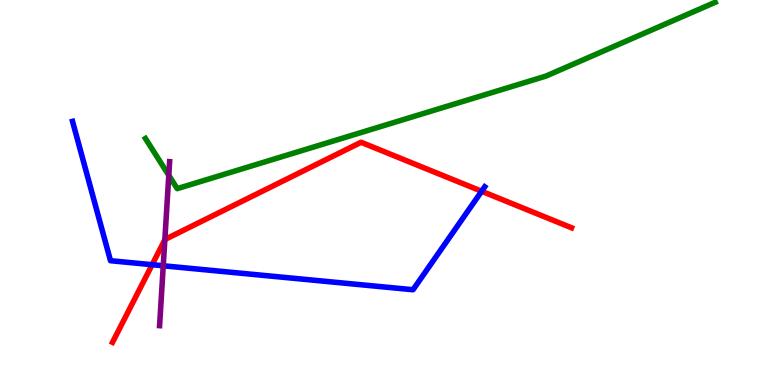[{'lines': ['blue', 'red'], 'intersections': [{'x': 1.96, 'y': 3.12}, {'x': 6.21, 'y': 5.03}]}, {'lines': ['green', 'red'], 'intersections': []}, {'lines': ['purple', 'red'], 'intersections': [{'x': 2.13, 'y': 3.77}]}, {'lines': ['blue', 'green'], 'intersections': []}, {'lines': ['blue', 'purple'], 'intersections': [{'x': 2.11, 'y': 3.1}]}, {'lines': ['green', 'purple'], 'intersections': [{'x': 2.18, 'y': 5.45}]}]